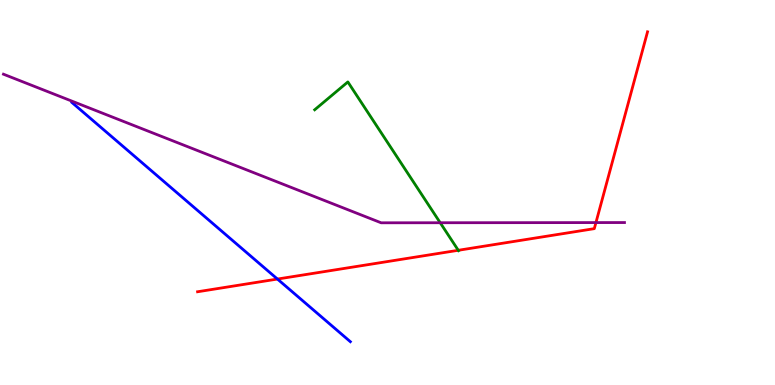[{'lines': ['blue', 'red'], 'intersections': [{'x': 3.58, 'y': 2.75}]}, {'lines': ['green', 'red'], 'intersections': [{'x': 5.91, 'y': 3.5}]}, {'lines': ['purple', 'red'], 'intersections': [{'x': 7.69, 'y': 4.22}]}, {'lines': ['blue', 'green'], 'intersections': []}, {'lines': ['blue', 'purple'], 'intersections': []}, {'lines': ['green', 'purple'], 'intersections': [{'x': 5.68, 'y': 4.21}]}]